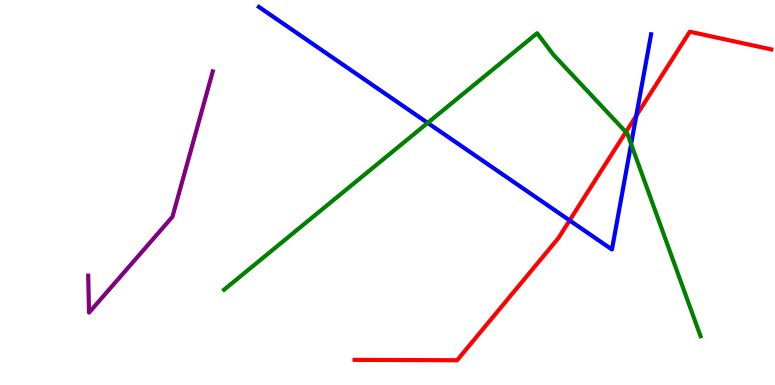[{'lines': ['blue', 'red'], 'intersections': [{'x': 7.35, 'y': 4.28}, {'x': 8.21, 'y': 6.99}]}, {'lines': ['green', 'red'], 'intersections': [{'x': 8.08, 'y': 6.57}]}, {'lines': ['purple', 'red'], 'intersections': []}, {'lines': ['blue', 'green'], 'intersections': [{'x': 5.52, 'y': 6.81}, {'x': 8.14, 'y': 6.26}]}, {'lines': ['blue', 'purple'], 'intersections': []}, {'lines': ['green', 'purple'], 'intersections': []}]